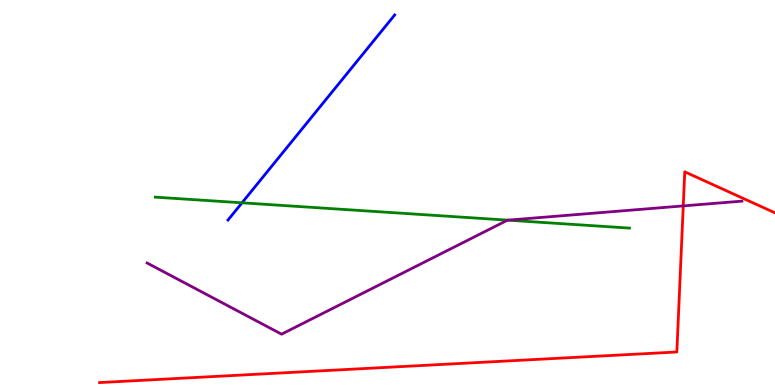[{'lines': ['blue', 'red'], 'intersections': []}, {'lines': ['green', 'red'], 'intersections': []}, {'lines': ['purple', 'red'], 'intersections': [{'x': 8.82, 'y': 4.65}]}, {'lines': ['blue', 'green'], 'intersections': [{'x': 3.12, 'y': 4.73}]}, {'lines': ['blue', 'purple'], 'intersections': []}, {'lines': ['green', 'purple'], 'intersections': [{'x': 6.55, 'y': 4.28}]}]